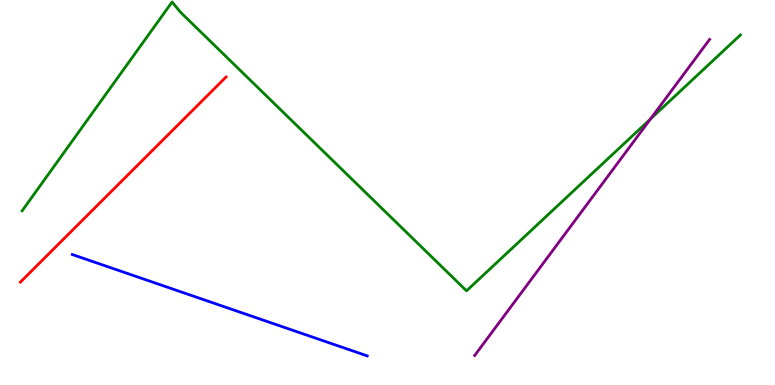[{'lines': ['blue', 'red'], 'intersections': []}, {'lines': ['green', 'red'], 'intersections': []}, {'lines': ['purple', 'red'], 'intersections': []}, {'lines': ['blue', 'green'], 'intersections': []}, {'lines': ['blue', 'purple'], 'intersections': []}, {'lines': ['green', 'purple'], 'intersections': [{'x': 8.39, 'y': 6.91}]}]